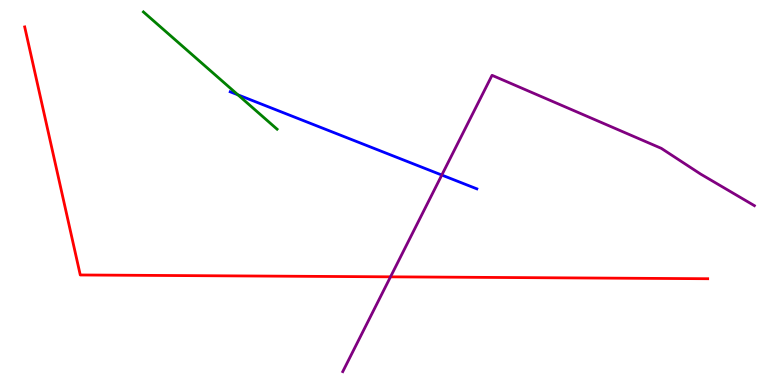[{'lines': ['blue', 'red'], 'intersections': []}, {'lines': ['green', 'red'], 'intersections': []}, {'lines': ['purple', 'red'], 'intersections': [{'x': 5.04, 'y': 2.81}]}, {'lines': ['blue', 'green'], 'intersections': [{'x': 3.07, 'y': 7.54}]}, {'lines': ['blue', 'purple'], 'intersections': [{'x': 5.7, 'y': 5.45}]}, {'lines': ['green', 'purple'], 'intersections': []}]